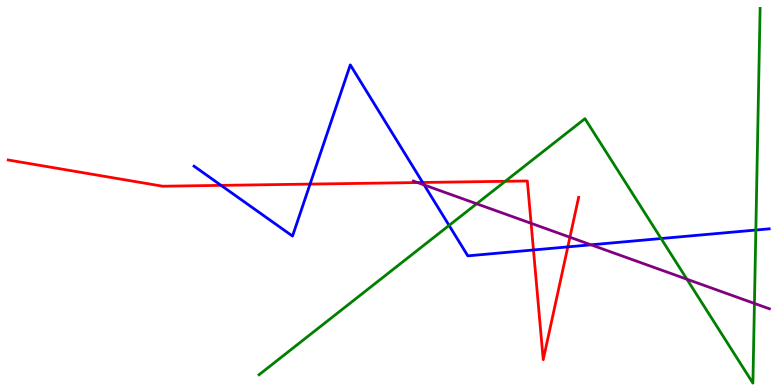[{'lines': ['blue', 'red'], 'intersections': [{'x': 2.85, 'y': 5.19}, {'x': 4.0, 'y': 5.22}, {'x': 5.45, 'y': 5.26}, {'x': 6.88, 'y': 3.51}, {'x': 7.33, 'y': 3.59}]}, {'lines': ['green', 'red'], 'intersections': [{'x': 6.52, 'y': 5.29}]}, {'lines': ['purple', 'red'], 'intersections': [{'x': 5.39, 'y': 5.26}, {'x': 6.85, 'y': 4.2}, {'x': 7.35, 'y': 3.84}]}, {'lines': ['blue', 'green'], 'intersections': [{'x': 5.79, 'y': 4.14}, {'x': 8.53, 'y': 3.8}, {'x': 9.75, 'y': 4.02}]}, {'lines': ['blue', 'purple'], 'intersections': [{'x': 5.47, 'y': 5.2}, {'x': 7.63, 'y': 3.64}]}, {'lines': ['green', 'purple'], 'intersections': [{'x': 6.15, 'y': 4.71}, {'x': 8.86, 'y': 2.75}, {'x': 9.73, 'y': 2.12}]}]